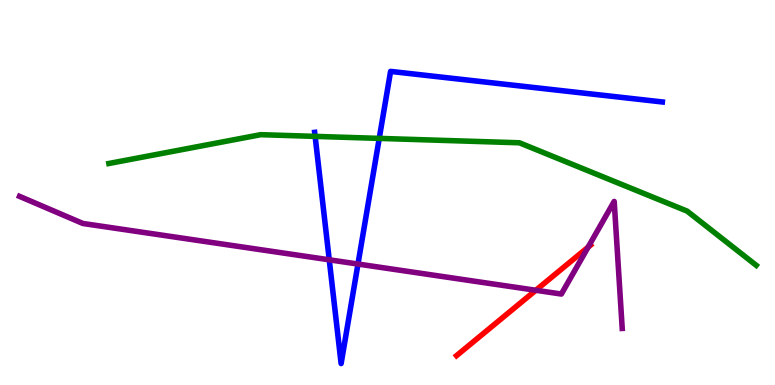[{'lines': ['blue', 'red'], 'intersections': []}, {'lines': ['green', 'red'], 'intersections': []}, {'lines': ['purple', 'red'], 'intersections': [{'x': 6.91, 'y': 2.46}, {'x': 7.59, 'y': 3.58}]}, {'lines': ['blue', 'green'], 'intersections': [{'x': 4.07, 'y': 6.46}, {'x': 4.89, 'y': 6.41}]}, {'lines': ['blue', 'purple'], 'intersections': [{'x': 4.25, 'y': 3.25}, {'x': 4.62, 'y': 3.14}]}, {'lines': ['green', 'purple'], 'intersections': []}]